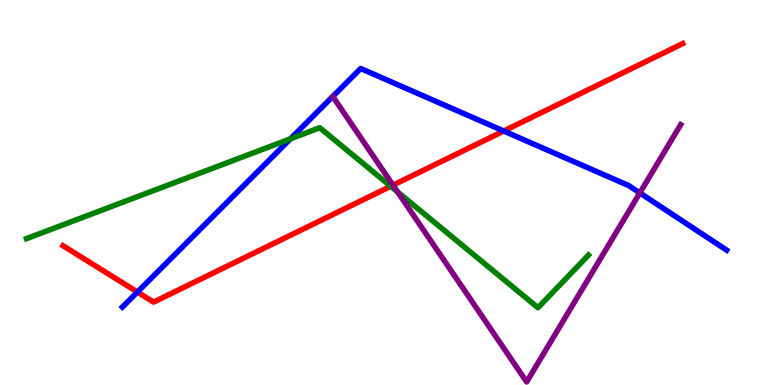[{'lines': ['blue', 'red'], 'intersections': [{'x': 1.77, 'y': 2.41}, {'x': 6.5, 'y': 6.6}]}, {'lines': ['green', 'red'], 'intersections': [{'x': 5.04, 'y': 5.16}]}, {'lines': ['purple', 'red'], 'intersections': [{'x': 5.07, 'y': 5.19}]}, {'lines': ['blue', 'green'], 'intersections': [{'x': 3.75, 'y': 6.39}]}, {'lines': ['blue', 'purple'], 'intersections': [{'x': 8.26, 'y': 4.99}]}, {'lines': ['green', 'purple'], 'intersections': [{'x': 5.13, 'y': 5.01}]}]